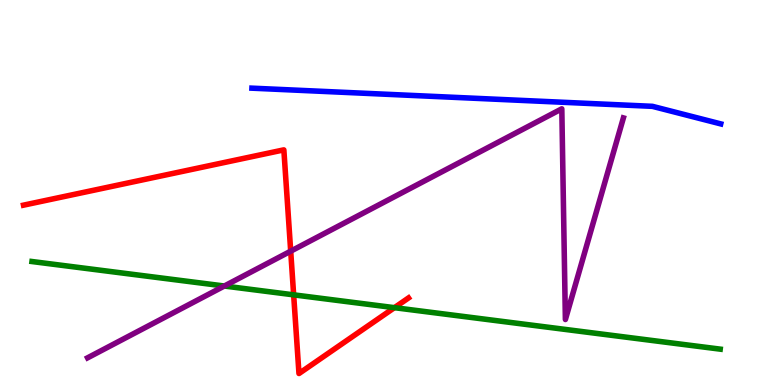[{'lines': ['blue', 'red'], 'intersections': []}, {'lines': ['green', 'red'], 'intersections': [{'x': 3.79, 'y': 2.34}, {'x': 5.09, 'y': 2.01}]}, {'lines': ['purple', 'red'], 'intersections': [{'x': 3.75, 'y': 3.48}]}, {'lines': ['blue', 'green'], 'intersections': []}, {'lines': ['blue', 'purple'], 'intersections': []}, {'lines': ['green', 'purple'], 'intersections': [{'x': 2.89, 'y': 2.57}]}]